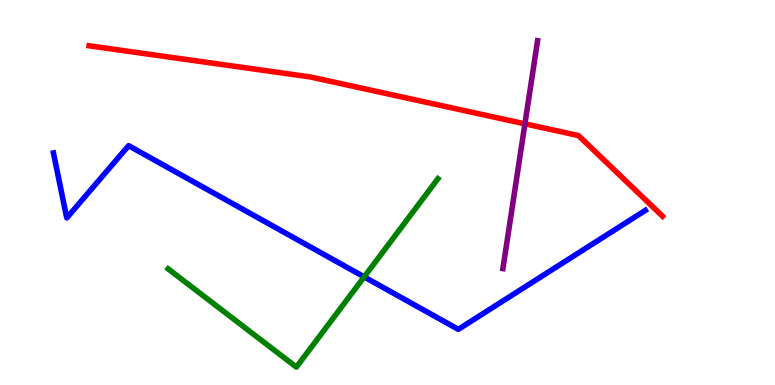[{'lines': ['blue', 'red'], 'intersections': []}, {'lines': ['green', 'red'], 'intersections': []}, {'lines': ['purple', 'red'], 'intersections': [{'x': 6.77, 'y': 6.78}]}, {'lines': ['blue', 'green'], 'intersections': [{'x': 4.7, 'y': 2.81}]}, {'lines': ['blue', 'purple'], 'intersections': []}, {'lines': ['green', 'purple'], 'intersections': []}]